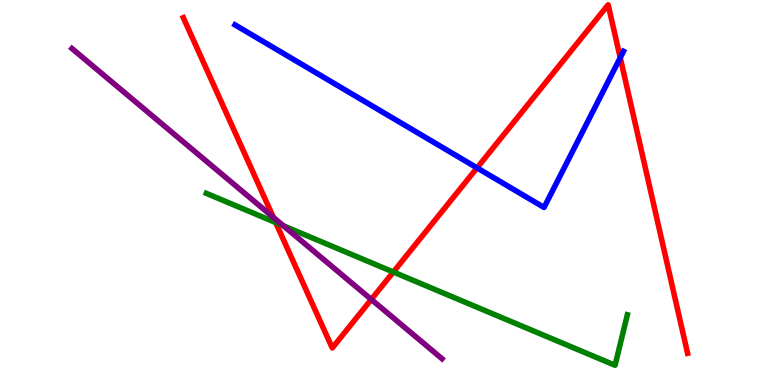[{'lines': ['blue', 'red'], 'intersections': [{'x': 6.16, 'y': 5.64}, {'x': 8.0, 'y': 8.5}]}, {'lines': ['green', 'red'], 'intersections': [{'x': 3.56, 'y': 4.22}, {'x': 5.08, 'y': 2.93}]}, {'lines': ['purple', 'red'], 'intersections': [{'x': 3.53, 'y': 4.35}, {'x': 4.79, 'y': 2.22}]}, {'lines': ['blue', 'green'], 'intersections': []}, {'lines': ['blue', 'purple'], 'intersections': []}, {'lines': ['green', 'purple'], 'intersections': [{'x': 3.66, 'y': 4.14}]}]